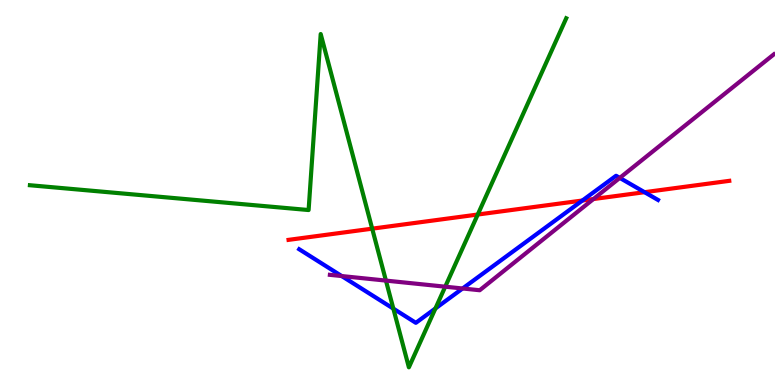[{'lines': ['blue', 'red'], 'intersections': [{'x': 7.51, 'y': 4.79}, {'x': 8.32, 'y': 5.01}]}, {'lines': ['green', 'red'], 'intersections': [{'x': 4.8, 'y': 4.06}, {'x': 6.16, 'y': 4.43}]}, {'lines': ['purple', 'red'], 'intersections': [{'x': 7.66, 'y': 4.83}]}, {'lines': ['blue', 'green'], 'intersections': [{'x': 5.08, 'y': 1.98}, {'x': 5.62, 'y': 1.99}]}, {'lines': ['blue', 'purple'], 'intersections': [{'x': 4.41, 'y': 2.83}, {'x': 5.97, 'y': 2.51}, {'x': 8.0, 'y': 5.38}]}, {'lines': ['green', 'purple'], 'intersections': [{'x': 4.98, 'y': 2.71}, {'x': 5.74, 'y': 2.55}]}]